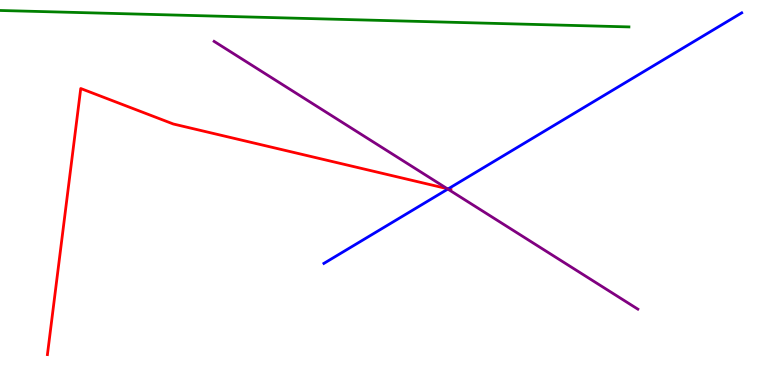[{'lines': ['blue', 'red'], 'intersections': [{'x': 5.78, 'y': 5.09}]}, {'lines': ['green', 'red'], 'intersections': []}, {'lines': ['purple', 'red'], 'intersections': [{'x': 5.77, 'y': 5.1}]}, {'lines': ['blue', 'green'], 'intersections': []}, {'lines': ['blue', 'purple'], 'intersections': [{'x': 5.78, 'y': 5.09}]}, {'lines': ['green', 'purple'], 'intersections': []}]